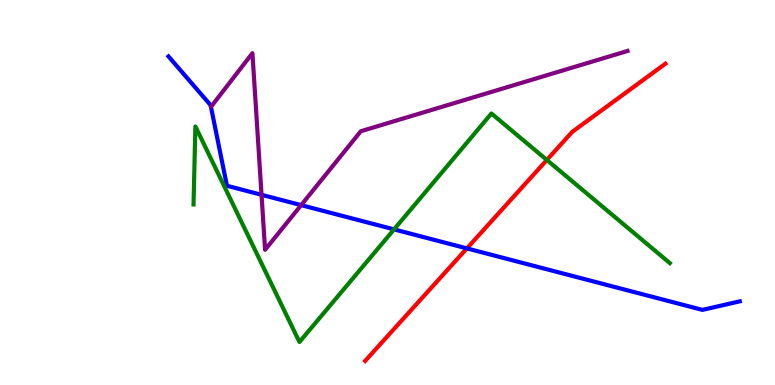[{'lines': ['blue', 'red'], 'intersections': [{'x': 6.02, 'y': 3.55}]}, {'lines': ['green', 'red'], 'intersections': [{'x': 7.06, 'y': 5.84}]}, {'lines': ['purple', 'red'], 'intersections': []}, {'lines': ['blue', 'green'], 'intersections': [{'x': 5.08, 'y': 4.04}]}, {'lines': ['blue', 'purple'], 'intersections': [{'x': 3.37, 'y': 4.94}, {'x': 3.89, 'y': 4.67}]}, {'lines': ['green', 'purple'], 'intersections': []}]